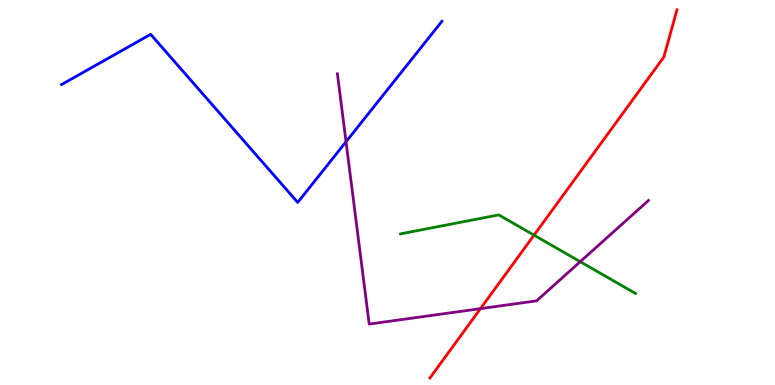[{'lines': ['blue', 'red'], 'intersections': []}, {'lines': ['green', 'red'], 'intersections': [{'x': 6.89, 'y': 3.89}]}, {'lines': ['purple', 'red'], 'intersections': [{'x': 6.2, 'y': 1.98}]}, {'lines': ['blue', 'green'], 'intersections': []}, {'lines': ['blue', 'purple'], 'intersections': [{'x': 4.46, 'y': 6.32}]}, {'lines': ['green', 'purple'], 'intersections': [{'x': 7.49, 'y': 3.2}]}]